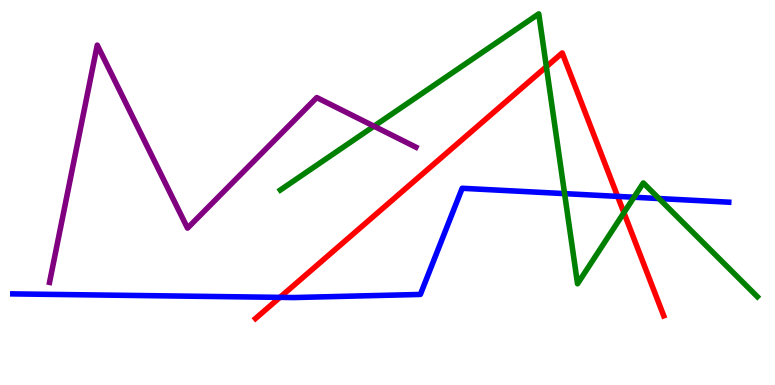[{'lines': ['blue', 'red'], 'intersections': [{'x': 3.61, 'y': 2.28}, {'x': 7.97, 'y': 4.9}]}, {'lines': ['green', 'red'], 'intersections': [{'x': 7.05, 'y': 8.27}, {'x': 8.05, 'y': 4.48}]}, {'lines': ['purple', 'red'], 'intersections': []}, {'lines': ['blue', 'green'], 'intersections': [{'x': 7.28, 'y': 4.97}, {'x': 8.18, 'y': 4.88}, {'x': 8.5, 'y': 4.84}]}, {'lines': ['blue', 'purple'], 'intersections': []}, {'lines': ['green', 'purple'], 'intersections': [{'x': 4.83, 'y': 6.72}]}]